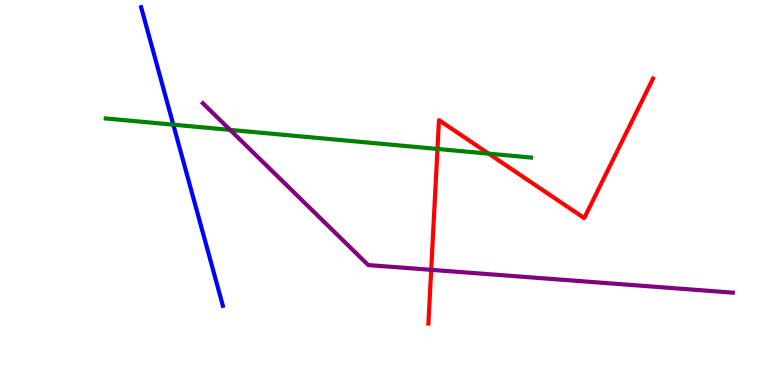[{'lines': ['blue', 'red'], 'intersections': []}, {'lines': ['green', 'red'], 'intersections': [{'x': 5.65, 'y': 6.13}, {'x': 6.31, 'y': 6.01}]}, {'lines': ['purple', 'red'], 'intersections': [{'x': 5.56, 'y': 2.99}]}, {'lines': ['blue', 'green'], 'intersections': [{'x': 2.24, 'y': 6.76}]}, {'lines': ['blue', 'purple'], 'intersections': []}, {'lines': ['green', 'purple'], 'intersections': [{'x': 2.97, 'y': 6.63}]}]